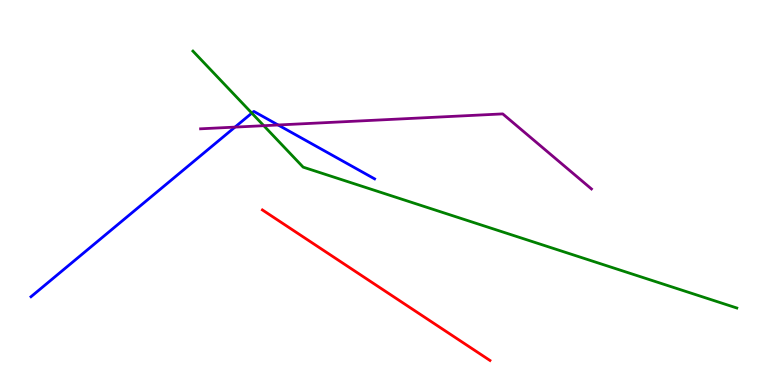[{'lines': ['blue', 'red'], 'intersections': []}, {'lines': ['green', 'red'], 'intersections': []}, {'lines': ['purple', 'red'], 'intersections': []}, {'lines': ['blue', 'green'], 'intersections': [{'x': 3.25, 'y': 7.06}]}, {'lines': ['blue', 'purple'], 'intersections': [{'x': 3.03, 'y': 6.7}, {'x': 3.59, 'y': 6.75}]}, {'lines': ['green', 'purple'], 'intersections': [{'x': 3.4, 'y': 6.74}]}]